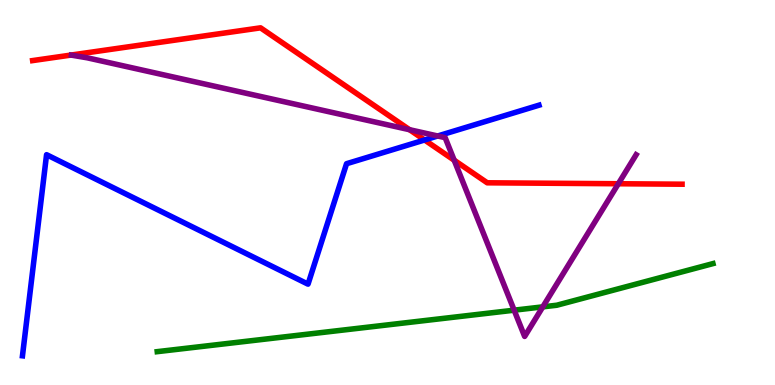[{'lines': ['blue', 'red'], 'intersections': [{'x': 5.48, 'y': 6.36}]}, {'lines': ['green', 'red'], 'intersections': []}, {'lines': ['purple', 'red'], 'intersections': [{'x': 5.28, 'y': 6.63}, {'x': 5.86, 'y': 5.84}, {'x': 7.98, 'y': 5.23}]}, {'lines': ['blue', 'green'], 'intersections': []}, {'lines': ['blue', 'purple'], 'intersections': [{'x': 5.65, 'y': 6.47}]}, {'lines': ['green', 'purple'], 'intersections': [{'x': 6.63, 'y': 1.94}, {'x': 7.0, 'y': 2.03}]}]